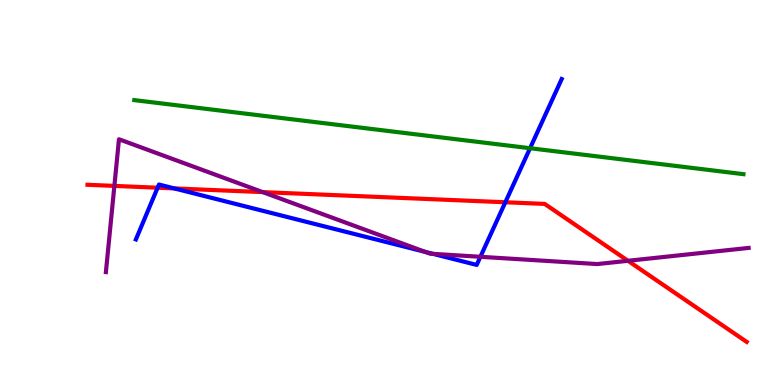[{'lines': ['blue', 'red'], 'intersections': [{'x': 2.03, 'y': 5.12}, {'x': 2.25, 'y': 5.11}, {'x': 6.52, 'y': 4.75}]}, {'lines': ['green', 'red'], 'intersections': []}, {'lines': ['purple', 'red'], 'intersections': [{'x': 1.48, 'y': 5.17}, {'x': 3.39, 'y': 5.01}, {'x': 8.1, 'y': 3.23}]}, {'lines': ['blue', 'green'], 'intersections': [{'x': 6.84, 'y': 6.15}]}, {'lines': ['blue', 'purple'], 'intersections': [{'x': 5.49, 'y': 3.46}, {'x': 5.59, 'y': 3.41}, {'x': 6.2, 'y': 3.33}]}, {'lines': ['green', 'purple'], 'intersections': []}]